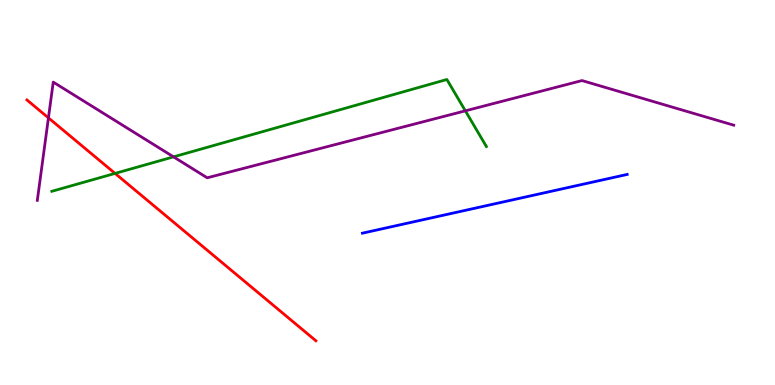[{'lines': ['blue', 'red'], 'intersections': []}, {'lines': ['green', 'red'], 'intersections': [{'x': 1.48, 'y': 5.5}]}, {'lines': ['purple', 'red'], 'intersections': [{'x': 0.625, 'y': 6.94}]}, {'lines': ['blue', 'green'], 'intersections': []}, {'lines': ['blue', 'purple'], 'intersections': []}, {'lines': ['green', 'purple'], 'intersections': [{'x': 2.24, 'y': 5.93}, {'x': 6.0, 'y': 7.12}]}]